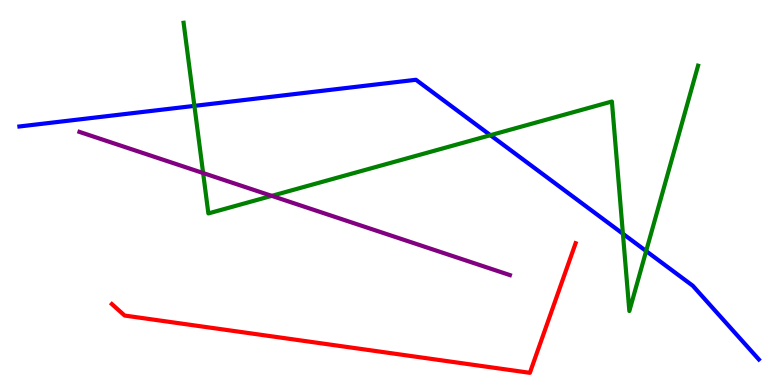[{'lines': ['blue', 'red'], 'intersections': []}, {'lines': ['green', 'red'], 'intersections': []}, {'lines': ['purple', 'red'], 'intersections': []}, {'lines': ['blue', 'green'], 'intersections': [{'x': 2.51, 'y': 7.25}, {'x': 6.33, 'y': 6.49}, {'x': 8.04, 'y': 3.93}, {'x': 8.34, 'y': 3.48}]}, {'lines': ['blue', 'purple'], 'intersections': []}, {'lines': ['green', 'purple'], 'intersections': [{'x': 2.62, 'y': 5.51}, {'x': 3.51, 'y': 4.91}]}]